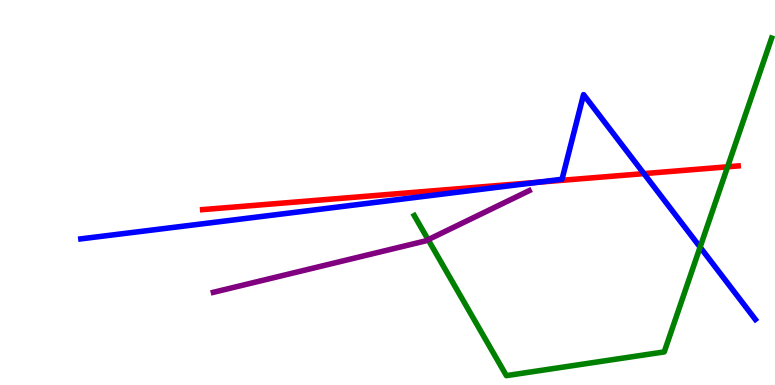[{'lines': ['blue', 'red'], 'intersections': [{'x': 6.94, 'y': 5.27}, {'x': 8.31, 'y': 5.49}]}, {'lines': ['green', 'red'], 'intersections': [{'x': 9.39, 'y': 5.67}]}, {'lines': ['purple', 'red'], 'intersections': []}, {'lines': ['blue', 'green'], 'intersections': [{'x': 9.03, 'y': 3.58}]}, {'lines': ['blue', 'purple'], 'intersections': []}, {'lines': ['green', 'purple'], 'intersections': [{'x': 5.52, 'y': 3.77}]}]